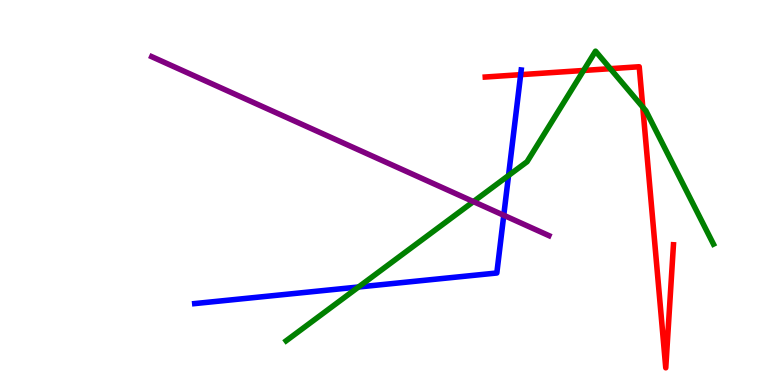[{'lines': ['blue', 'red'], 'intersections': [{'x': 6.72, 'y': 8.06}]}, {'lines': ['green', 'red'], 'intersections': [{'x': 7.53, 'y': 8.17}, {'x': 7.88, 'y': 8.22}, {'x': 8.29, 'y': 7.22}]}, {'lines': ['purple', 'red'], 'intersections': []}, {'lines': ['blue', 'green'], 'intersections': [{'x': 4.63, 'y': 2.55}, {'x': 6.56, 'y': 5.44}]}, {'lines': ['blue', 'purple'], 'intersections': [{'x': 6.5, 'y': 4.41}]}, {'lines': ['green', 'purple'], 'intersections': [{'x': 6.11, 'y': 4.76}]}]